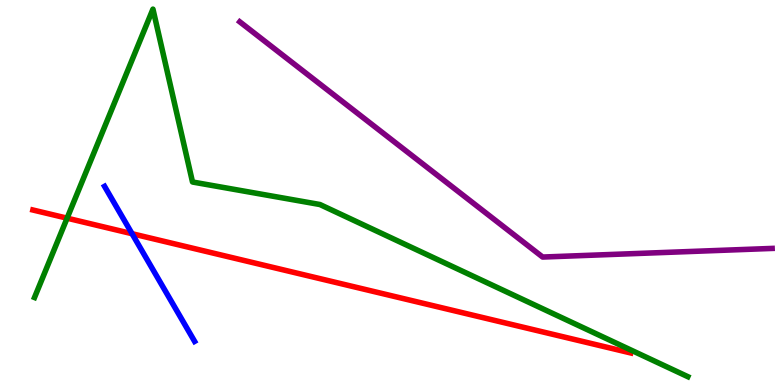[{'lines': ['blue', 'red'], 'intersections': [{'x': 1.7, 'y': 3.93}]}, {'lines': ['green', 'red'], 'intersections': [{'x': 0.866, 'y': 4.33}]}, {'lines': ['purple', 'red'], 'intersections': []}, {'lines': ['blue', 'green'], 'intersections': []}, {'lines': ['blue', 'purple'], 'intersections': []}, {'lines': ['green', 'purple'], 'intersections': []}]